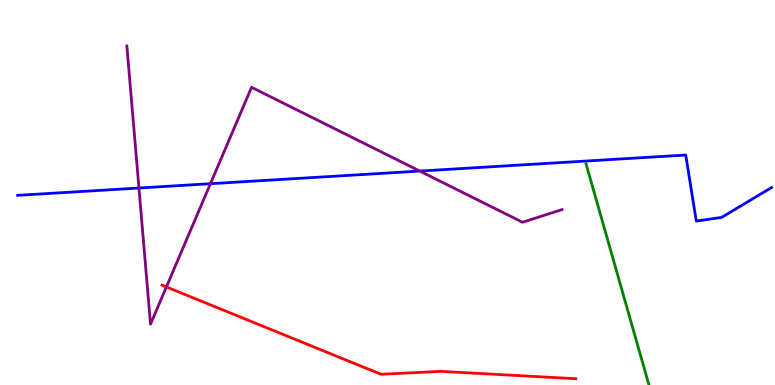[{'lines': ['blue', 'red'], 'intersections': []}, {'lines': ['green', 'red'], 'intersections': []}, {'lines': ['purple', 'red'], 'intersections': [{'x': 2.15, 'y': 2.55}]}, {'lines': ['blue', 'green'], 'intersections': []}, {'lines': ['blue', 'purple'], 'intersections': [{'x': 1.79, 'y': 5.12}, {'x': 2.72, 'y': 5.23}, {'x': 5.42, 'y': 5.56}]}, {'lines': ['green', 'purple'], 'intersections': []}]